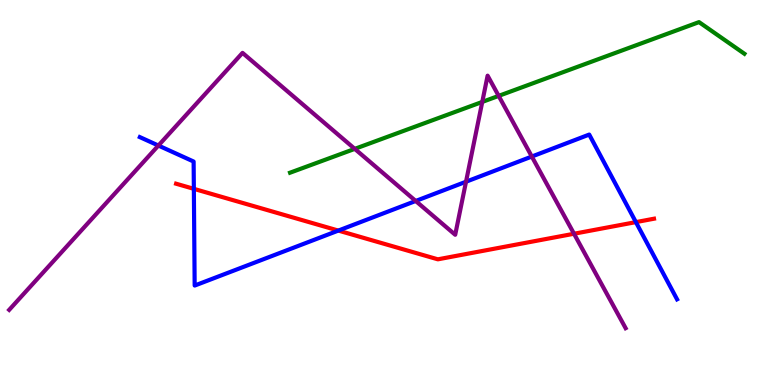[{'lines': ['blue', 'red'], 'intersections': [{'x': 2.5, 'y': 5.09}, {'x': 4.37, 'y': 4.01}, {'x': 8.21, 'y': 4.23}]}, {'lines': ['green', 'red'], 'intersections': []}, {'lines': ['purple', 'red'], 'intersections': [{'x': 7.41, 'y': 3.93}]}, {'lines': ['blue', 'green'], 'intersections': []}, {'lines': ['blue', 'purple'], 'intersections': [{'x': 2.04, 'y': 6.22}, {'x': 5.36, 'y': 4.78}, {'x': 6.01, 'y': 5.28}, {'x': 6.86, 'y': 5.93}]}, {'lines': ['green', 'purple'], 'intersections': [{'x': 4.58, 'y': 6.13}, {'x': 6.22, 'y': 7.35}, {'x': 6.43, 'y': 7.51}]}]